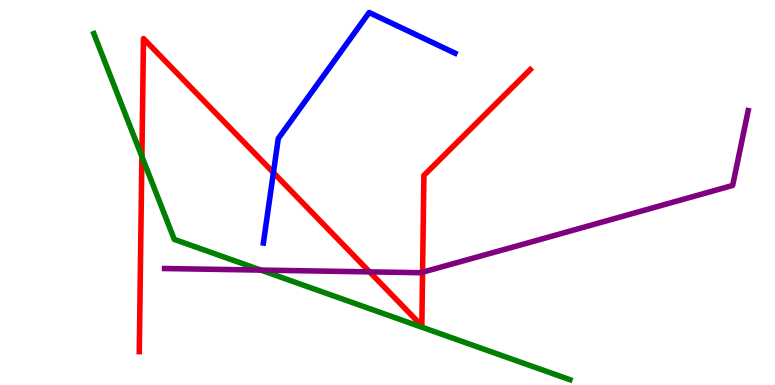[{'lines': ['blue', 'red'], 'intersections': [{'x': 3.53, 'y': 5.52}]}, {'lines': ['green', 'red'], 'intersections': [{'x': 1.83, 'y': 5.93}]}, {'lines': ['purple', 'red'], 'intersections': [{'x': 4.77, 'y': 2.94}, {'x': 5.45, 'y': 2.93}]}, {'lines': ['blue', 'green'], 'intersections': []}, {'lines': ['blue', 'purple'], 'intersections': []}, {'lines': ['green', 'purple'], 'intersections': [{'x': 3.37, 'y': 2.98}]}]